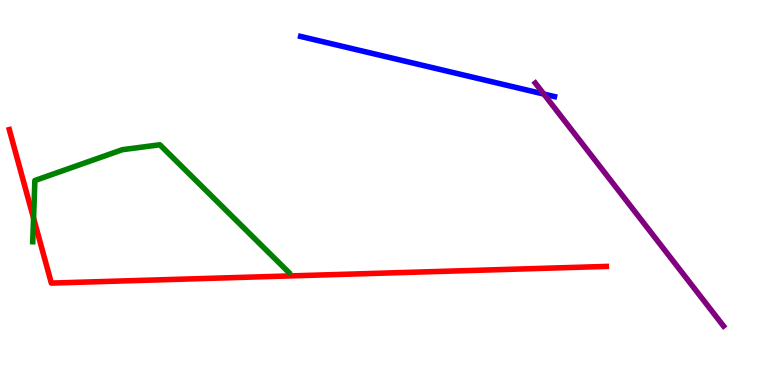[{'lines': ['blue', 'red'], 'intersections': []}, {'lines': ['green', 'red'], 'intersections': [{'x': 0.433, 'y': 4.33}]}, {'lines': ['purple', 'red'], 'intersections': []}, {'lines': ['blue', 'green'], 'intersections': []}, {'lines': ['blue', 'purple'], 'intersections': [{'x': 7.02, 'y': 7.56}]}, {'lines': ['green', 'purple'], 'intersections': []}]